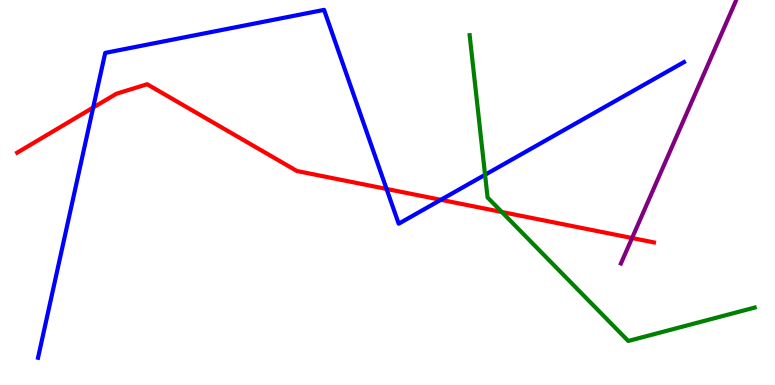[{'lines': ['blue', 'red'], 'intersections': [{'x': 1.2, 'y': 7.21}, {'x': 4.99, 'y': 5.09}, {'x': 5.69, 'y': 4.81}]}, {'lines': ['green', 'red'], 'intersections': [{'x': 6.47, 'y': 4.49}]}, {'lines': ['purple', 'red'], 'intersections': [{'x': 8.16, 'y': 3.82}]}, {'lines': ['blue', 'green'], 'intersections': [{'x': 6.26, 'y': 5.46}]}, {'lines': ['blue', 'purple'], 'intersections': []}, {'lines': ['green', 'purple'], 'intersections': []}]